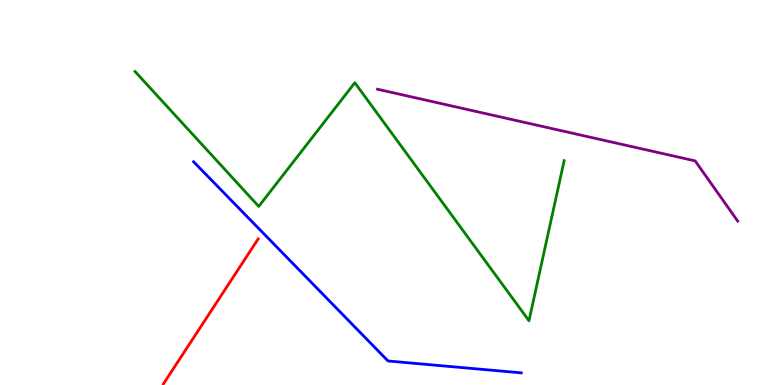[{'lines': ['blue', 'red'], 'intersections': []}, {'lines': ['green', 'red'], 'intersections': []}, {'lines': ['purple', 'red'], 'intersections': []}, {'lines': ['blue', 'green'], 'intersections': []}, {'lines': ['blue', 'purple'], 'intersections': []}, {'lines': ['green', 'purple'], 'intersections': []}]